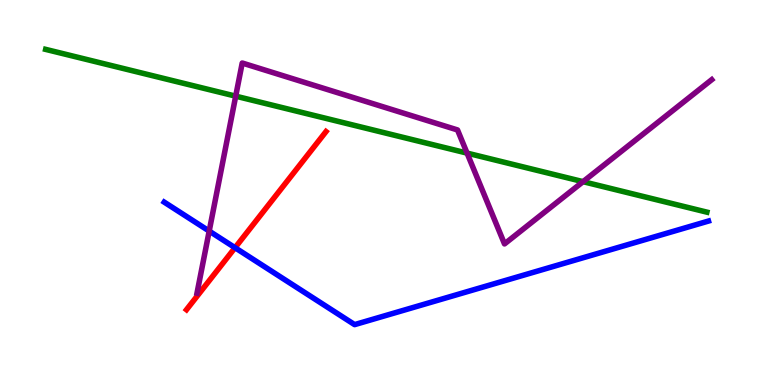[{'lines': ['blue', 'red'], 'intersections': [{'x': 3.03, 'y': 3.57}]}, {'lines': ['green', 'red'], 'intersections': []}, {'lines': ['purple', 'red'], 'intersections': []}, {'lines': ['blue', 'green'], 'intersections': []}, {'lines': ['blue', 'purple'], 'intersections': [{'x': 2.7, 'y': 4.0}]}, {'lines': ['green', 'purple'], 'intersections': [{'x': 3.04, 'y': 7.5}, {'x': 6.03, 'y': 6.02}, {'x': 7.52, 'y': 5.28}]}]